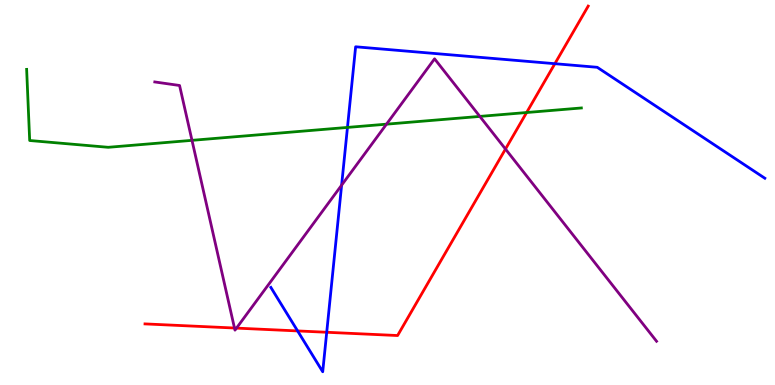[{'lines': ['blue', 'red'], 'intersections': [{'x': 3.84, 'y': 1.4}, {'x': 4.22, 'y': 1.37}, {'x': 7.16, 'y': 8.35}]}, {'lines': ['green', 'red'], 'intersections': [{'x': 6.8, 'y': 7.08}]}, {'lines': ['purple', 'red'], 'intersections': [{'x': 3.03, 'y': 1.48}, {'x': 3.05, 'y': 1.48}, {'x': 6.52, 'y': 6.13}]}, {'lines': ['blue', 'green'], 'intersections': [{'x': 4.48, 'y': 6.69}]}, {'lines': ['blue', 'purple'], 'intersections': [{'x': 4.41, 'y': 5.19}]}, {'lines': ['green', 'purple'], 'intersections': [{'x': 2.48, 'y': 6.35}, {'x': 4.99, 'y': 6.77}, {'x': 6.19, 'y': 6.98}]}]